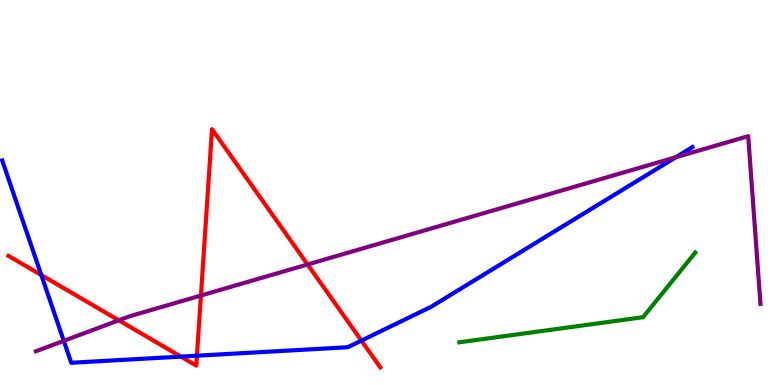[{'lines': ['blue', 'red'], 'intersections': [{'x': 0.533, 'y': 2.86}, {'x': 2.33, 'y': 0.737}, {'x': 2.54, 'y': 0.761}, {'x': 4.66, 'y': 1.15}]}, {'lines': ['green', 'red'], 'intersections': []}, {'lines': ['purple', 'red'], 'intersections': [{'x': 1.53, 'y': 1.68}, {'x': 2.59, 'y': 2.32}, {'x': 3.97, 'y': 3.13}]}, {'lines': ['blue', 'green'], 'intersections': []}, {'lines': ['blue', 'purple'], 'intersections': [{'x': 0.823, 'y': 1.15}, {'x': 8.72, 'y': 5.92}]}, {'lines': ['green', 'purple'], 'intersections': []}]